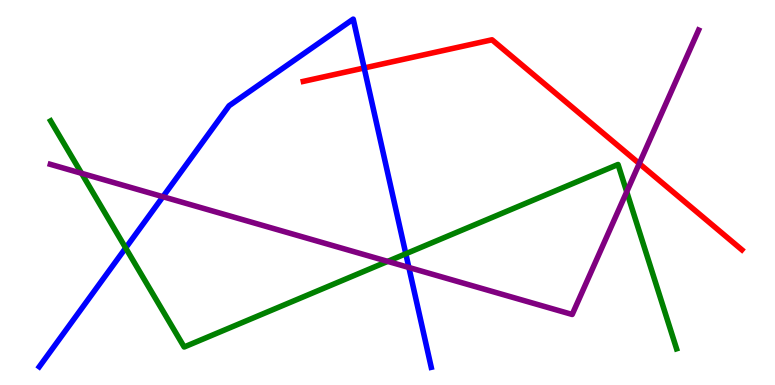[{'lines': ['blue', 'red'], 'intersections': [{'x': 4.7, 'y': 8.23}]}, {'lines': ['green', 'red'], 'intersections': []}, {'lines': ['purple', 'red'], 'intersections': [{'x': 8.25, 'y': 5.75}]}, {'lines': ['blue', 'green'], 'intersections': [{'x': 1.62, 'y': 3.56}, {'x': 5.24, 'y': 3.41}]}, {'lines': ['blue', 'purple'], 'intersections': [{'x': 2.1, 'y': 4.89}, {'x': 5.28, 'y': 3.05}]}, {'lines': ['green', 'purple'], 'intersections': [{'x': 1.05, 'y': 5.5}, {'x': 5.0, 'y': 3.21}, {'x': 8.09, 'y': 5.02}]}]